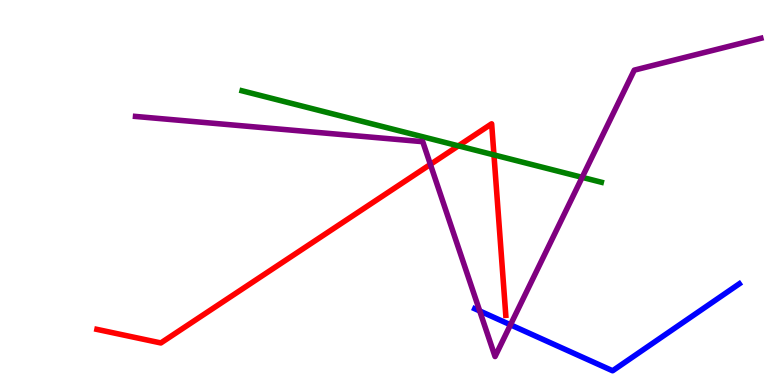[{'lines': ['blue', 'red'], 'intersections': []}, {'lines': ['green', 'red'], 'intersections': [{'x': 5.91, 'y': 6.21}, {'x': 6.37, 'y': 5.98}]}, {'lines': ['purple', 'red'], 'intersections': [{'x': 5.55, 'y': 5.73}]}, {'lines': ['blue', 'green'], 'intersections': []}, {'lines': ['blue', 'purple'], 'intersections': [{'x': 6.19, 'y': 1.92}, {'x': 6.59, 'y': 1.56}]}, {'lines': ['green', 'purple'], 'intersections': [{'x': 7.51, 'y': 5.39}]}]